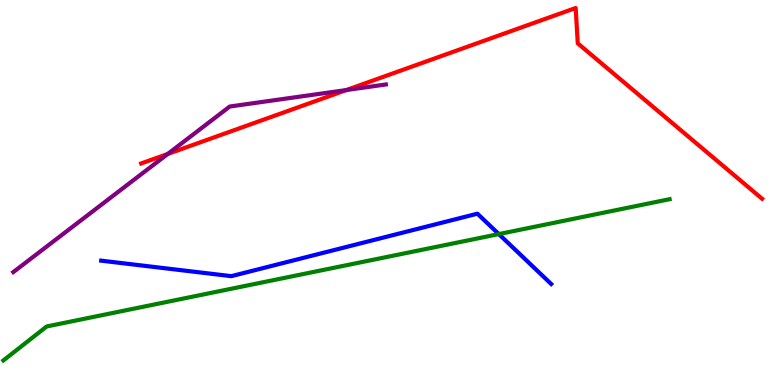[{'lines': ['blue', 'red'], 'intersections': []}, {'lines': ['green', 'red'], 'intersections': []}, {'lines': ['purple', 'red'], 'intersections': [{'x': 2.16, 'y': 6.0}, {'x': 4.47, 'y': 7.66}]}, {'lines': ['blue', 'green'], 'intersections': [{'x': 6.44, 'y': 3.92}]}, {'lines': ['blue', 'purple'], 'intersections': []}, {'lines': ['green', 'purple'], 'intersections': []}]